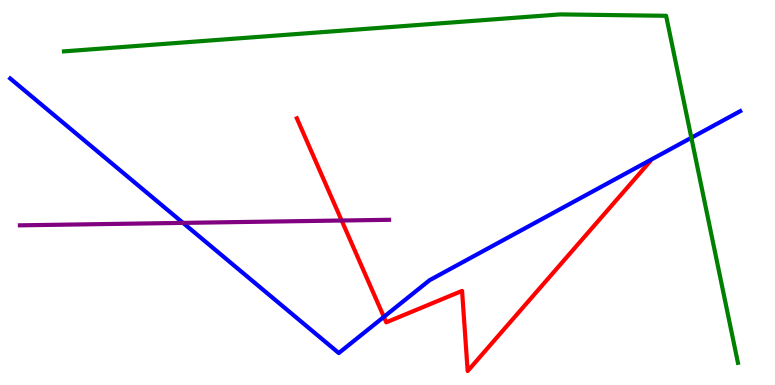[{'lines': ['blue', 'red'], 'intersections': [{'x': 4.95, 'y': 1.77}]}, {'lines': ['green', 'red'], 'intersections': []}, {'lines': ['purple', 'red'], 'intersections': [{'x': 4.41, 'y': 4.27}]}, {'lines': ['blue', 'green'], 'intersections': [{'x': 8.92, 'y': 6.42}]}, {'lines': ['blue', 'purple'], 'intersections': [{'x': 2.36, 'y': 4.21}]}, {'lines': ['green', 'purple'], 'intersections': []}]